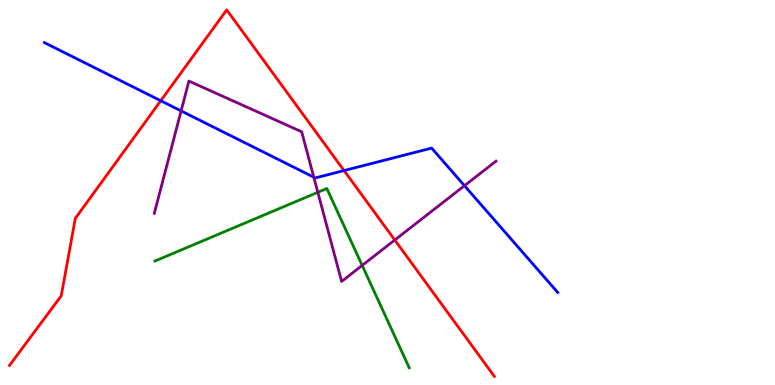[{'lines': ['blue', 'red'], 'intersections': [{'x': 2.07, 'y': 7.38}, {'x': 4.44, 'y': 5.57}]}, {'lines': ['green', 'red'], 'intersections': []}, {'lines': ['purple', 'red'], 'intersections': [{'x': 5.09, 'y': 3.77}]}, {'lines': ['blue', 'green'], 'intersections': []}, {'lines': ['blue', 'purple'], 'intersections': [{'x': 2.34, 'y': 7.12}, {'x': 4.05, 'y': 5.4}, {'x': 5.99, 'y': 5.18}]}, {'lines': ['green', 'purple'], 'intersections': [{'x': 4.1, 'y': 5.0}, {'x': 4.67, 'y': 3.11}]}]